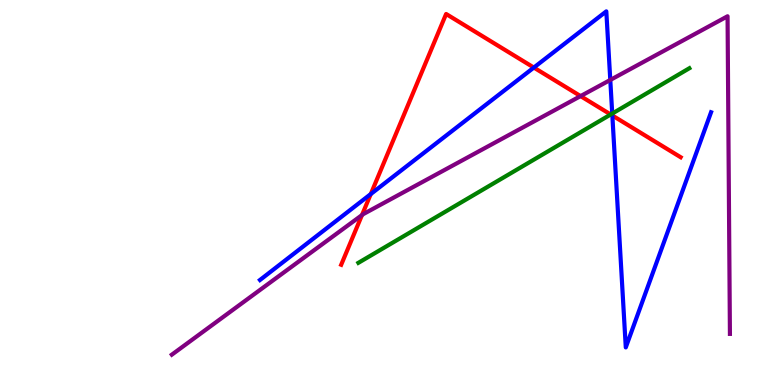[{'lines': ['blue', 'red'], 'intersections': [{'x': 4.78, 'y': 4.96}, {'x': 6.89, 'y': 8.25}, {'x': 7.9, 'y': 7.0}]}, {'lines': ['green', 'red'], 'intersections': [{'x': 7.88, 'y': 7.03}]}, {'lines': ['purple', 'red'], 'intersections': [{'x': 4.67, 'y': 4.41}, {'x': 7.49, 'y': 7.5}]}, {'lines': ['blue', 'green'], 'intersections': [{'x': 7.9, 'y': 7.05}]}, {'lines': ['blue', 'purple'], 'intersections': [{'x': 7.87, 'y': 7.92}]}, {'lines': ['green', 'purple'], 'intersections': []}]